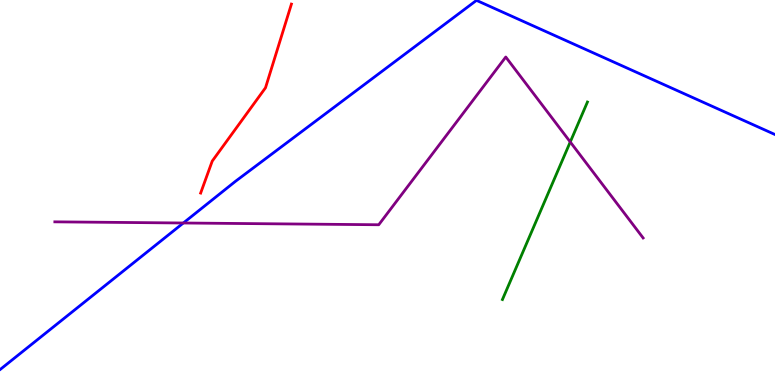[{'lines': ['blue', 'red'], 'intersections': []}, {'lines': ['green', 'red'], 'intersections': []}, {'lines': ['purple', 'red'], 'intersections': []}, {'lines': ['blue', 'green'], 'intersections': []}, {'lines': ['blue', 'purple'], 'intersections': [{'x': 2.37, 'y': 4.21}]}, {'lines': ['green', 'purple'], 'intersections': [{'x': 7.36, 'y': 6.31}]}]